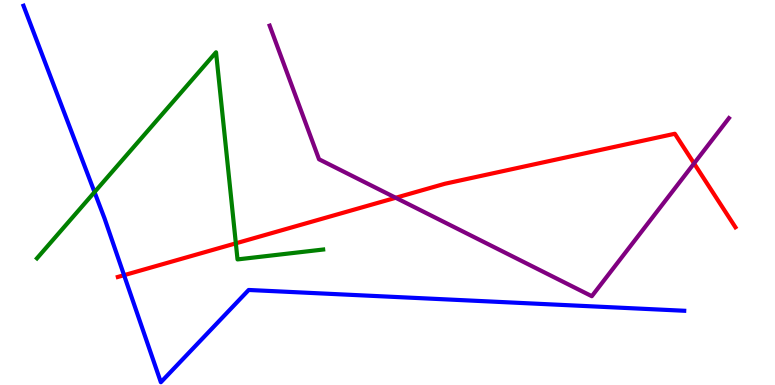[{'lines': ['blue', 'red'], 'intersections': [{'x': 1.6, 'y': 2.85}]}, {'lines': ['green', 'red'], 'intersections': [{'x': 3.04, 'y': 3.68}]}, {'lines': ['purple', 'red'], 'intersections': [{'x': 5.11, 'y': 4.86}, {'x': 8.96, 'y': 5.76}]}, {'lines': ['blue', 'green'], 'intersections': [{'x': 1.22, 'y': 5.01}]}, {'lines': ['blue', 'purple'], 'intersections': []}, {'lines': ['green', 'purple'], 'intersections': []}]